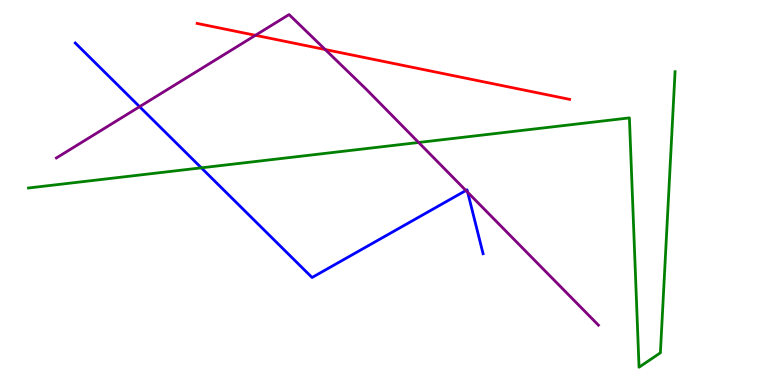[{'lines': ['blue', 'red'], 'intersections': []}, {'lines': ['green', 'red'], 'intersections': []}, {'lines': ['purple', 'red'], 'intersections': [{'x': 3.3, 'y': 9.08}, {'x': 4.2, 'y': 8.71}]}, {'lines': ['blue', 'green'], 'intersections': [{'x': 2.6, 'y': 5.64}]}, {'lines': ['blue', 'purple'], 'intersections': [{'x': 1.8, 'y': 7.23}, {'x': 6.01, 'y': 5.05}, {'x': 6.03, 'y': 5.01}]}, {'lines': ['green', 'purple'], 'intersections': [{'x': 5.4, 'y': 6.3}]}]